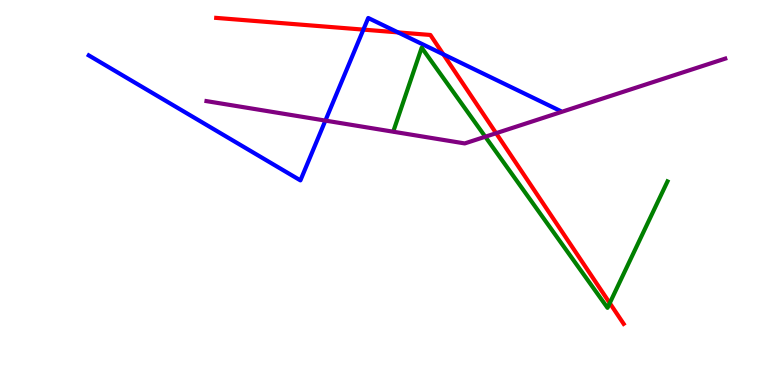[{'lines': ['blue', 'red'], 'intersections': [{'x': 4.69, 'y': 9.23}, {'x': 5.14, 'y': 9.16}, {'x': 5.72, 'y': 8.59}]}, {'lines': ['green', 'red'], 'intersections': [{'x': 7.87, 'y': 2.13}]}, {'lines': ['purple', 'red'], 'intersections': [{'x': 6.4, 'y': 6.54}]}, {'lines': ['blue', 'green'], 'intersections': []}, {'lines': ['blue', 'purple'], 'intersections': [{'x': 4.2, 'y': 6.87}]}, {'lines': ['green', 'purple'], 'intersections': [{'x': 6.26, 'y': 6.45}]}]